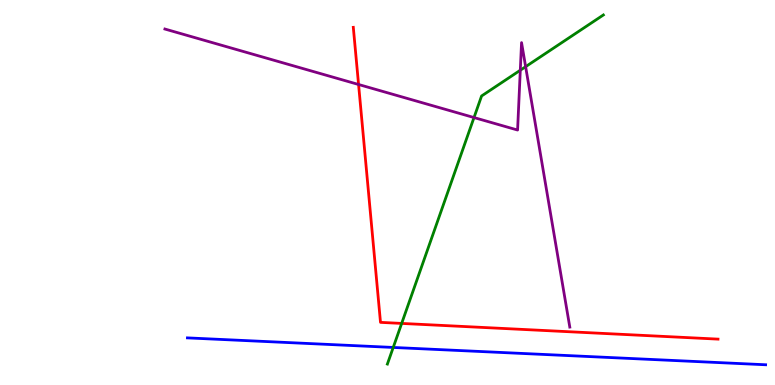[{'lines': ['blue', 'red'], 'intersections': []}, {'lines': ['green', 'red'], 'intersections': [{'x': 5.18, 'y': 1.6}]}, {'lines': ['purple', 'red'], 'intersections': [{'x': 4.63, 'y': 7.81}]}, {'lines': ['blue', 'green'], 'intersections': [{'x': 5.07, 'y': 0.975}]}, {'lines': ['blue', 'purple'], 'intersections': []}, {'lines': ['green', 'purple'], 'intersections': [{'x': 6.12, 'y': 6.95}, {'x': 6.71, 'y': 8.18}, {'x': 6.78, 'y': 8.27}]}]